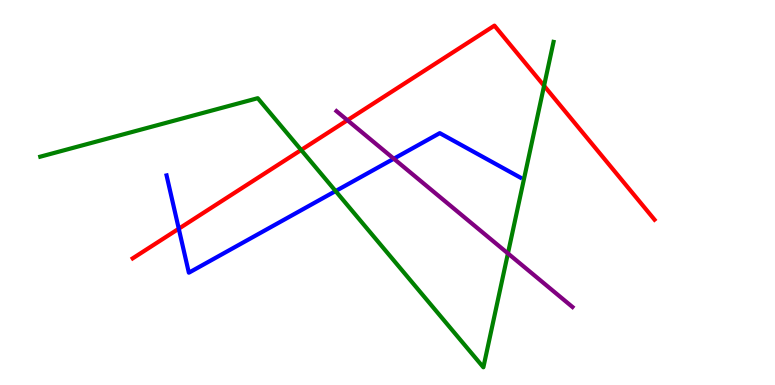[{'lines': ['blue', 'red'], 'intersections': [{'x': 2.31, 'y': 4.06}]}, {'lines': ['green', 'red'], 'intersections': [{'x': 3.89, 'y': 6.1}, {'x': 7.02, 'y': 7.77}]}, {'lines': ['purple', 'red'], 'intersections': [{'x': 4.48, 'y': 6.88}]}, {'lines': ['blue', 'green'], 'intersections': [{'x': 4.33, 'y': 5.04}]}, {'lines': ['blue', 'purple'], 'intersections': [{'x': 5.08, 'y': 5.88}]}, {'lines': ['green', 'purple'], 'intersections': [{'x': 6.55, 'y': 3.42}]}]